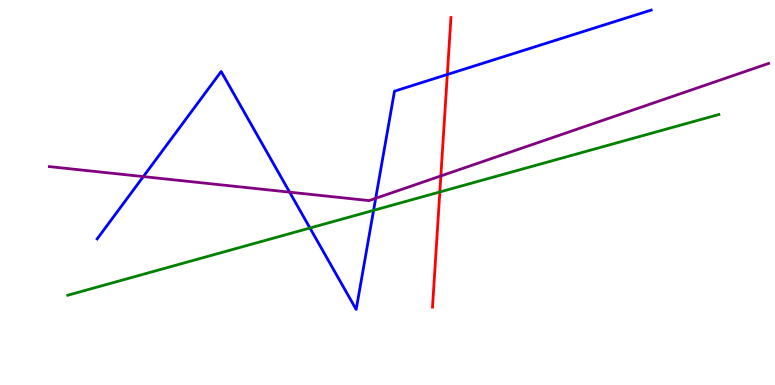[{'lines': ['blue', 'red'], 'intersections': [{'x': 5.77, 'y': 8.07}]}, {'lines': ['green', 'red'], 'intersections': [{'x': 5.68, 'y': 5.01}]}, {'lines': ['purple', 'red'], 'intersections': [{'x': 5.69, 'y': 5.43}]}, {'lines': ['blue', 'green'], 'intersections': [{'x': 4.0, 'y': 4.08}, {'x': 4.82, 'y': 4.54}]}, {'lines': ['blue', 'purple'], 'intersections': [{'x': 1.85, 'y': 5.41}, {'x': 3.74, 'y': 5.01}, {'x': 4.85, 'y': 4.85}]}, {'lines': ['green', 'purple'], 'intersections': []}]